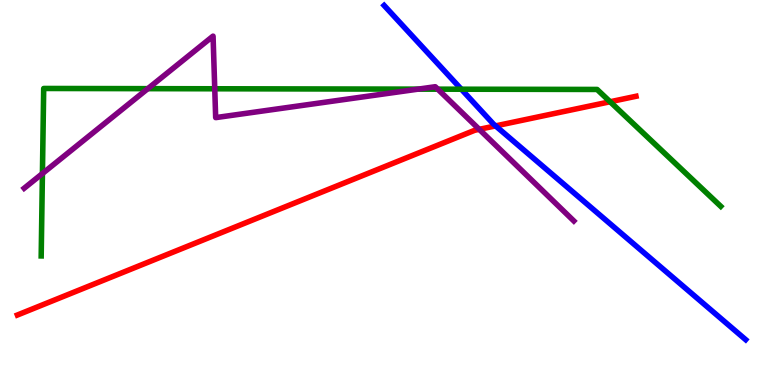[{'lines': ['blue', 'red'], 'intersections': [{'x': 6.39, 'y': 6.73}]}, {'lines': ['green', 'red'], 'intersections': [{'x': 7.87, 'y': 7.36}]}, {'lines': ['purple', 'red'], 'intersections': [{'x': 6.18, 'y': 6.64}]}, {'lines': ['blue', 'green'], 'intersections': [{'x': 5.95, 'y': 7.68}]}, {'lines': ['blue', 'purple'], 'intersections': []}, {'lines': ['green', 'purple'], 'intersections': [{'x': 0.547, 'y': 5.49}, {'x': 1.91, 'y': 7.7}, {'x': 2.77, 'y': 7.69}, {'x': 5.4, 'y': 7.68}, {'x': 5.65, 'y': 7.68}]}]